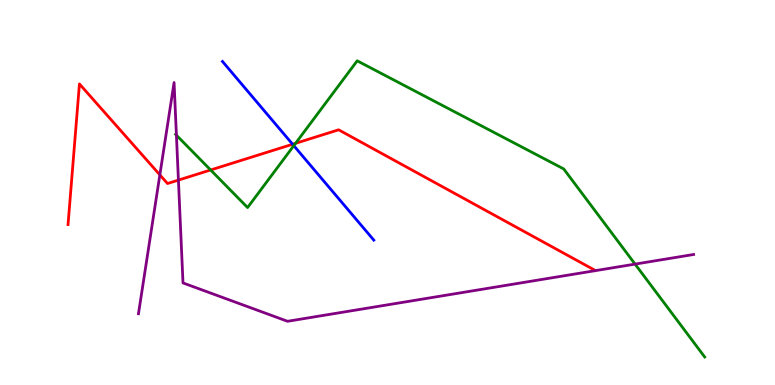[{'lines': ['blue', 'red'], 'intersections': [{'x': 3.78, 'y': 6.25}]}, {'lines': ['green', 'red'], 'intersections': [{'x': 2.72, 'y': 5.58}, {'x': 3.81, 'y': 6.28}]}, {'lines': ['purple', 'red'], 'intersections': [{'x': 2.06, 'y': 5.46}, {'x': 2.3, 'y': 5.32}]}, {'lines': ['blue', 'green'], 'intersections': [{'x': 3.79, 'y': 6.22}]}, {'lines': ['blue', 'purple'], 'intersections': []}, {'lines': ['green', 'purple'], 'intersections': [{'x': 2.28, 'y': 6.49}, {'x': 8.19, 'y': 3.14}]}]